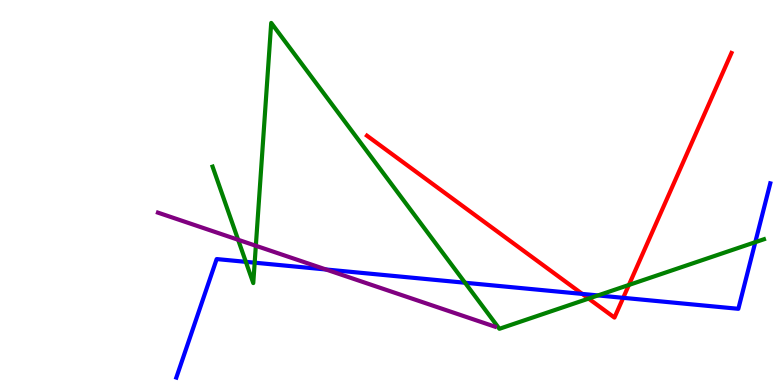[{'lines': ['blue', 'red'], 'intersections': [{'x': 7.51, 'y': 2.37}, {'x': 8.04, 'y': 2.26}]}, {'lines': ['green', 'red'], 'intersections': [{'x': 7.59, 'y': 2.24}, {'x': 8.11, 'y': 2.6}]}, {'lines': ['purple', 'red'], 'intersections': []}, {'lines': ['blue', 'green'], 'intersections': [{'x': 3.17, 'y': 3.2}, {'x': 3.29, 'y': 3.18}, {'x': 6.0, 'y': 2.66}, {'x': 7.72, 'y': 2.33}, {'x': 9.75, 'y': 3.71}]}, {'lines': ['blue', 'purple'], 'intersections': [{'x': 4.21, 'y': 3.0}]}, {'lines': ['green', 'purple'], 'intersections': [{'x': 3.07, 'y': 3.77}, {'x': 3.3, 'y': 3.62}]}]